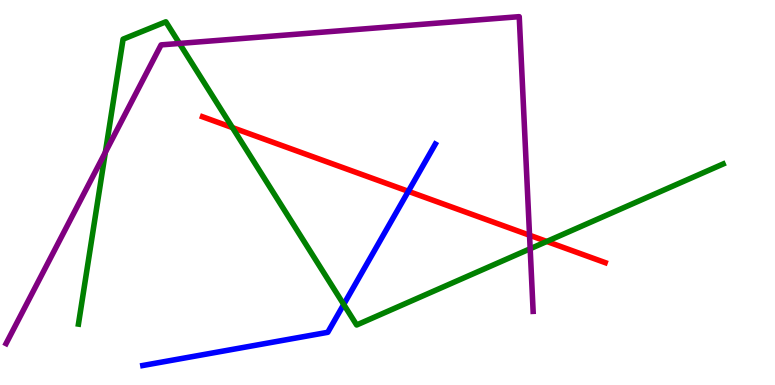[{'lines': ['blue', 'red'], 'intersections': [{'x': 5.27, 'y': 5.03}]}, {'lines': ['green', 'red'], 'intersections': [{'x': 3.0, 'y': 6.69}, {'x': 7.06, 'y': 3.73}]}, {'lines': ['purple', 'red'], 'intersections': [{'x': 6.83, 'y': 3.89}]}, {'lines': ['blue', 'green'], 'intersections': [{'x': 4.44, 'y': 2.09}]}, {'lines': ['blue', 'purple'], 'intersections': []}, {'lines': ['green', 'purple'], 'intersections': [{'x': 1.36, 'y': 6.04}, {'x': 2.32, 'y': 8.87}, {'x': 6.84, 'y': 3.54}]}]